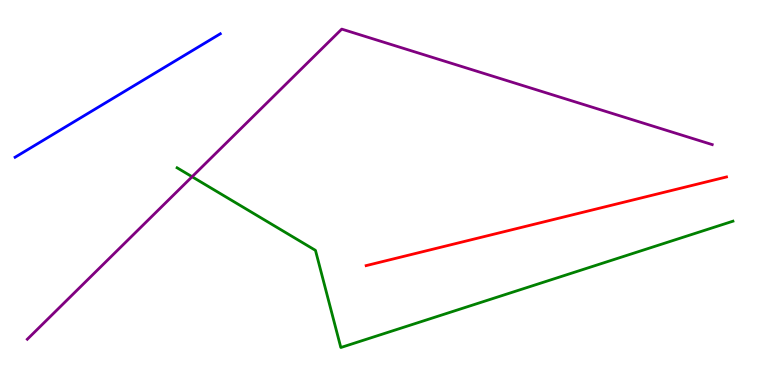[{'lines': ['blue', 'red'], 'intersections': []}, {'lines': ['green', 'red'], 'intersections': []}, {'lines': ['purple', 'red'], 'intersections': []}, {'lines': ['blue', 'green'], 'intersections': []}, {'lines': ['blue', 'purple'], 'intersections': []}, {'lines': ['green', 'purple'], 'intersections': [{'x': 2.48, 'y': 5.41}]}]